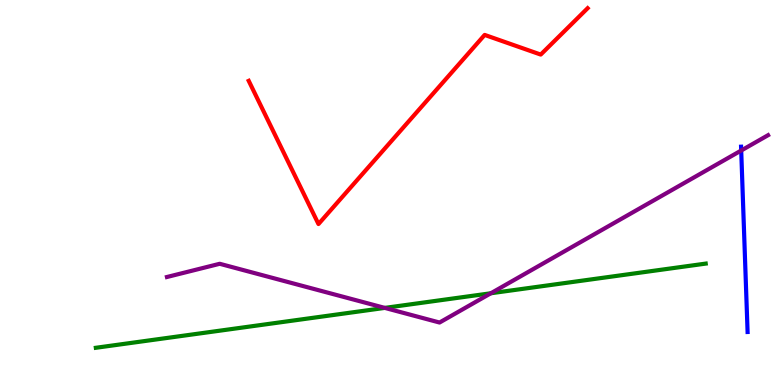[{'lines': ['blue', 'red'], 'intersections': []}, {'lines': ['green', 'red'], 'intersections': []}, {'lines': ['purple', 'red'], 'intersections': []}, {'lines': ['blue', 'green'], 'intersections': []}, {'lines': ['blue', 'purple'], 'intersections': [{'x': 9.56, 'y': 6.09}]}, {'lines': ['green', 'purple'], 'intersections': [{'x': 4.97, 'y': 2.0}, {'x': 6.33, 'y': 2.38}]}]